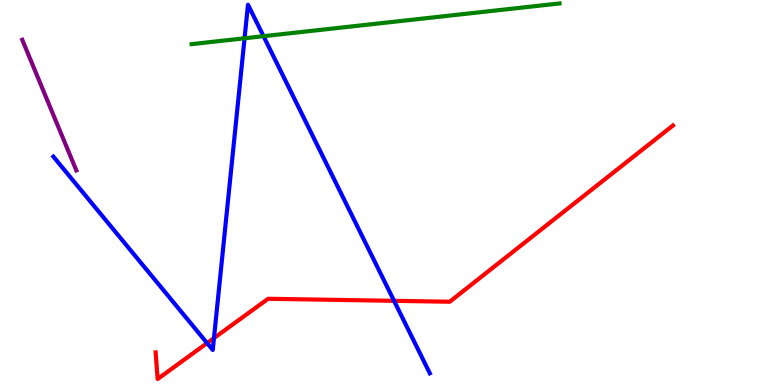[{'lines': ['blue', 'red'], 'intersections': [{'x': 2.67, 'y': 1.09}, {'x': 2.76, 'y': 1.22}, {'x': 5.08, 'y': 2.19}]}, {'lines': ['green', 'red'], 'intersections': []}, {'lines': ['purple', 'red'], 'intersections': []}, {'lines': ['blue', 'green'], 'intersections': [{'x': 3.16, 'y': 9.01}, {'x': 3.4, 'y': 9.06}]}, {'lines': ['blue', 'purple'], 'intersections': []}, {'lines': ['green', 'purple'], 'intersections': []}]